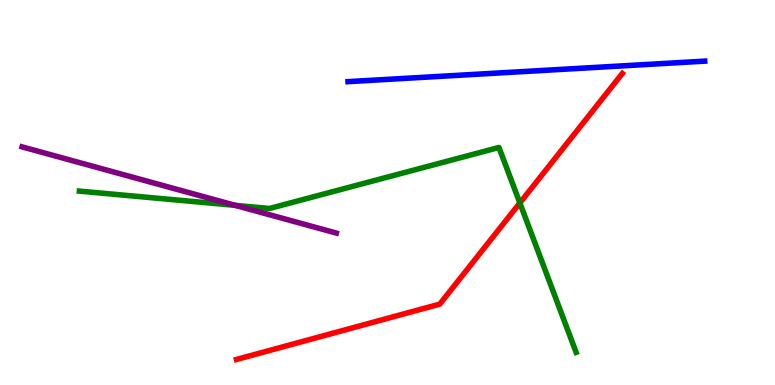[{'lines': ['blue', 'red'], 'intersections': []}, {'lines': ['green', 'red'], 'intersections': [{'x': 6.71, 'y': 4.73}]}, {'lines': ['purple', 'red'], 'intersections': []}, {'lines': ['blue', 'green'], 'intersections': []}, {'lines': ['blue', 'purple'], 'intersections': []}, {'lines': ['green', 'purple'], 'intersections': [{'x': 3.04, 'y': 4.67}]}]